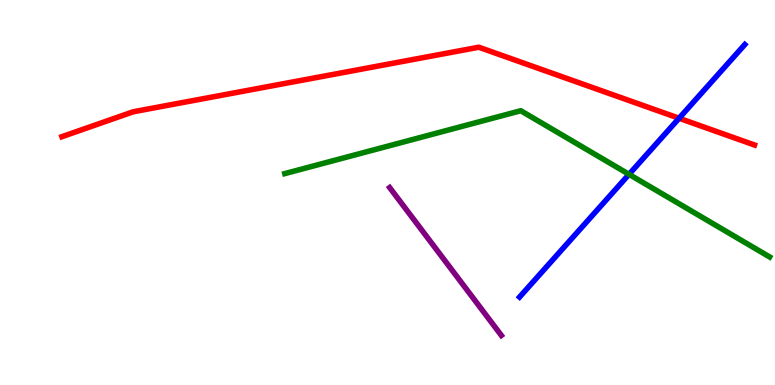[{'lines': ['blue', 'red'], 'intersections': [{'x': 8.76, 'y': 6.93}]}, {'lines': ['green', 'red'], 'intersections': []}, {'lines': ['purple', 'red'], 'intersections': []}, {'lines': ['blue', 'green'], 'intersections': [{'x': 8.12, 'y': 5.47}]}, {'lines': ['blue', 'purple'], 'intersections': []}, {'lines': ['green', 'purple'], 'intersections': []}]